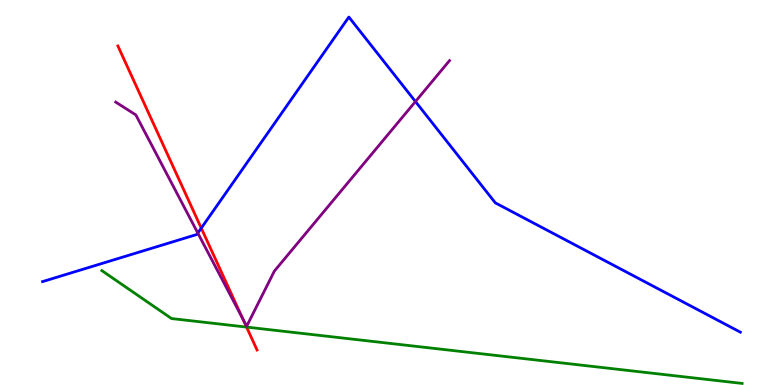[{'lines': ['blue', 'red'], 'intersections': [{'x': 2.6, 'y': 4.07}]}, {'lines': ['green', 'red'], 'intersections': [{'x': 3.18, 'y': 1.5}]}, {'lines': ['purple', 'red'], 'intersections': [{'x': 3.13, 'y': 1.72}]}, {'lines': ['blue', 'green'], 'intersections': []}, {'lines': ['blue', 'purple'], 'intersections': [{'x': 2.55, 'y': 3.95}, {'x': 5.36, 'y': 7.36}]}, {'lines': ['green', 'purple'], 'intersections': []}]